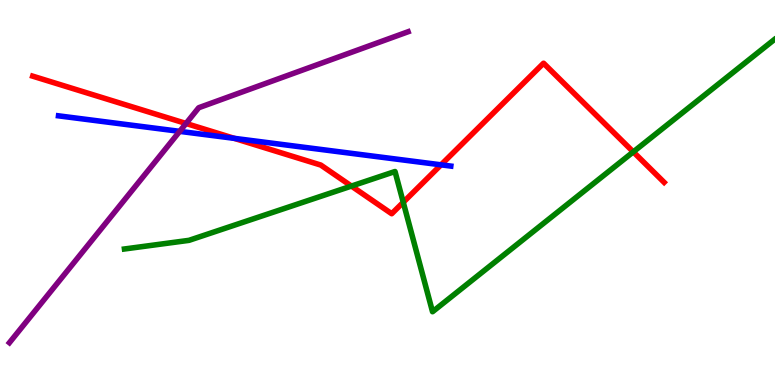[{'lines': ['blue', 'red'], 'intersections': [{'x': 3.02, 'y': 6.41}, {'x': 5.69, 'y': 5.72}]}, {'lines': ['green', 'red'], 'intersections': [{'x': 4.53, 'y': 5.17}, {'x': 5.2, 'y': 4.75}, {'x': 8.17, 'y': 6.06}]}, {'lines': ['purple', 'red'], 'intersections': [{'x': 2.4, 'y': 6.79}]}, {'lines': ['blue', 'green'], 'intersections': []}, {'lines': ['blue', 'purple'], 'intersections': [{'x': 2.32, 'y': 6.59}]}, {'lines': ['green', 'purple'], 'intersections': []}]